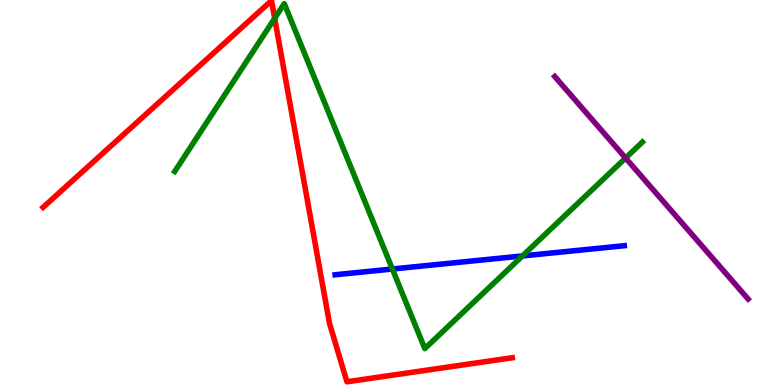[{'lines': ['blue', 'red'], 'intersections': []}, {'lines': ['green', 'red'], 'intersections': [{'x': 3.54, 'y': 9.52}]}, {'lines': ['purple', 'red'], 'intersections': []}, {'lines': ['blue', 'green'], 'intersections': [{'x': 5.06, 'y': 3.01}, {'x': 6.74, 'y': 3.35}]}, {'lines': ['blue', 'purple'], 'intersections': []}, {'lines': ['green', 'purple'], 'intersections': [{'x': 8.07, 'y': 5.9}]}]